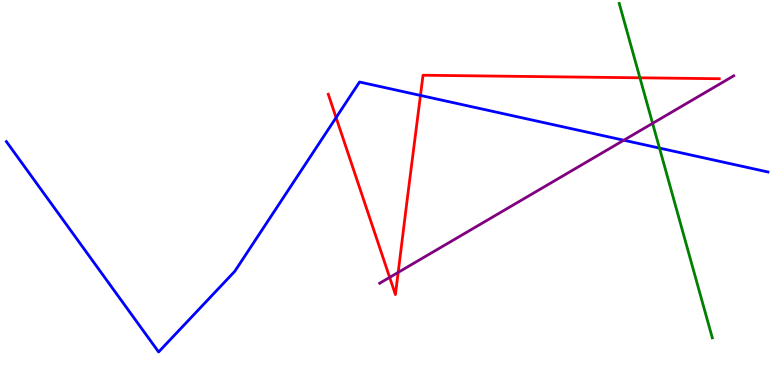[{'lines': ['blue', 'red'], 'intersections': [{'x': 4.34, 'y': 6.95}, {'x': 5.43, 'y': 7.52}]}, {'lines': ['green', 'red'], 'intersections': [{'x': 8.26, 'y': 7.98}]}, {'lines': ['purple', 'red'], 'intersections': [{'x': 5.03, 'y': 2.8}, {'x': 5.14, 'y': 2.92}]}, {'lines': ['blue', 'green'], 'intersections': [{'x': 8.51, 'y': 6.15}]}, {'lines': ['blue', 'purple'], 'intersections': [{'x': 8.05, 'y': 6.36}]}, {'lines': ['green', 'purple'], 'intersections': [{'x': 8.42, 'y': 6.8}]}]